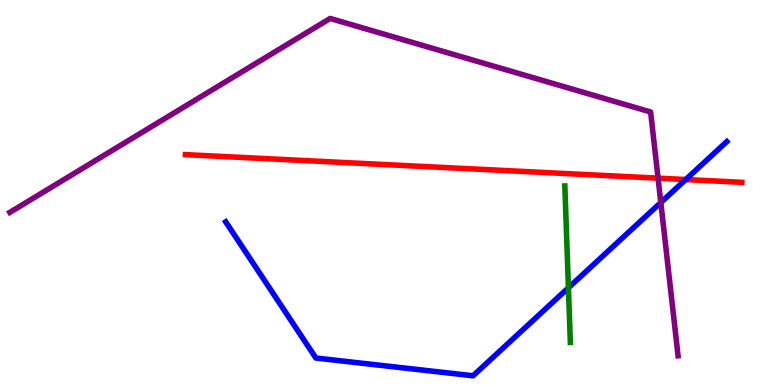[{'lines': ['blue', 'red'], 'intersections': [{'x': 8.85, 'y': 5.34}]}, {'lines': ['green', 'red'], 'intersections': []}, {'lines': ['purple', 'red'], 'intersections': [{'x': 8.49, 'y': 5.37}]}, {'lines': ['blue', 'green'], 'intersections': [{'x': 7.33, 'y': 2.52}]}, {'lines': ['blue', 'purple'], 'intersections': [{'x': 8.53, 'y': 4.74}]}, {'lines': ['green', 'purple'], 'intersections': []}]